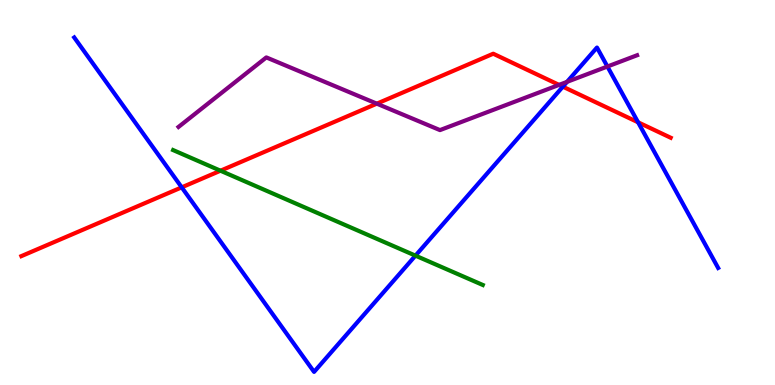[{'lines': ['blue', 'red'], 'intersections': [{'x': 2.34, 'y': 5.13}, {'x': 7.26, 'y': 7.75}, {'x': 8.23, 'y': 6.82}]}, {'lines': ['green', 'red'], 'intersections': [{'x': 2.85, 'y': 5.57}]}, {'lines': ['purple', 'red'], 'intersections': [{'x': 4.86, 'y': 7.31}, {'x': 7.21, 'y': 7.8}]}, {'lines': ['blue', 'green'], 'intersections': [{'x': 5.36, 'y': 3.36}]}, {'lines': ['blue', 'purple'], 'intersections': [{'x': 7.32, 'y': 7.87}, {'x': 7.84, 'y': 8.27}]}, {'lines': ['green', 'purple'], 'intersections': []}]